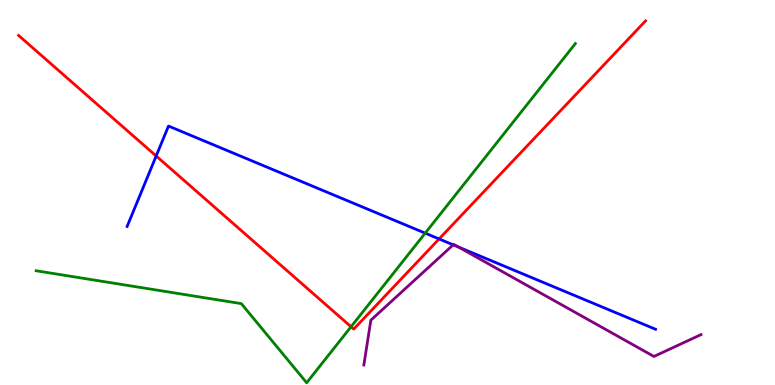[{'lines': ['blue', 'red'], 'intersections': [{'x': 2.02, 'y': 5.95}, {'x': 5.67, 'y': 3.79}]}, {'lines': ['green', 'red'], 'intersections': [{'x': 4.53, 'y': 1.51}]}, {'lines': ['purple', 'red'], 'intersections': []}, {'lines': ['blue', 'green'], 'intersections': [{'x': 5.49, 'y': 3.94}]}, {'lines': ['blue', 'purple'], 'intersections': [{'x': 5.85, 'y': 3.64}, {'x': 5.92, 'y': 3.58}]}, {'lines': ['green', 'purple'], 'intersections': []}]